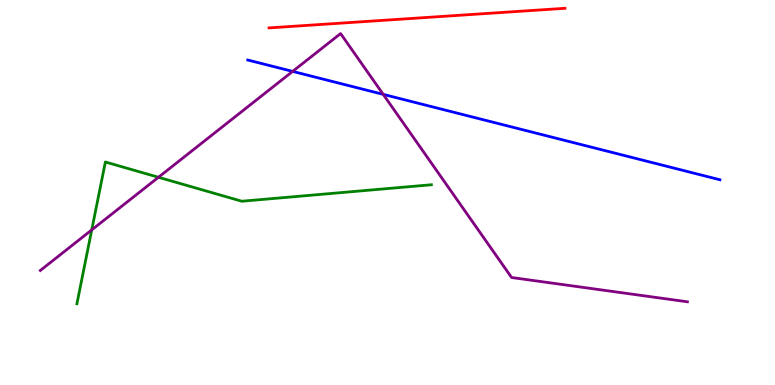[{'lines': ['blue', 'red'], 'intersections': []}, {'lines': ['green', 'red'], 'intersections': []}, {'lines': ['purple', 'red'], 'intersections': []}, {'lines': ['blue', 'green'], 'intersections': []}, {'lines': ['blue', 'purple'], 'intersections': [{'x': 3.78, 'y': 8.15}, {'x': 4.94, 'y': 7.55}]}, {'lines': ['green', 'purple'], 'intersections': [{'x': 1.18, 'y': 4.03}, {'x': 2.04, 'y': 5.4}]}]